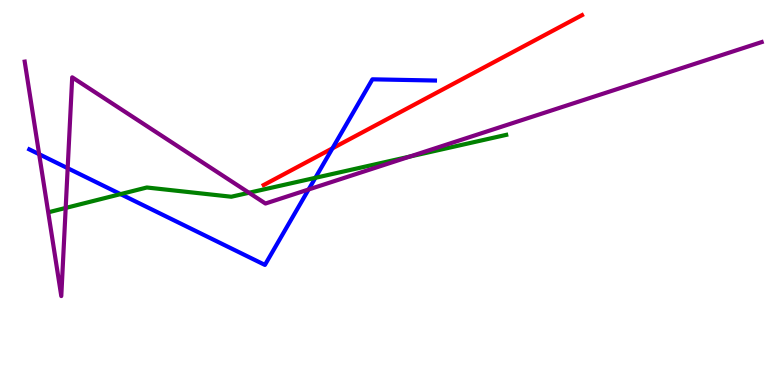[{'lines': ['blue', 'red'], 'intersections': [{'x': 4.29, 'y': 6.15}]}, {'lines': ['green', 'red'], 'intersections': []}, {'lines': ['purple', 'red'], 'intersections': []}, {'lines': ['blue', 'green'], 'intersections': [{'x': 1.56, 'y': 4.96}, {'x': 4.07, 'y': 5.38}]}, {'lines': ['blue', 'purple'], 'intersections': [{'x': 0.505, 'y': 5.99}, {'x': 0.873, 'y': 5.63}, {'x': 3.98, 'y': 5.08}]}, {'lines': ['green', 'purple'], 'intersections': [{'x': 0.848, 'y': 4.6}, {'x': 3.21, 'y': 4.99}, {'x': 5.29, 'y': 5.93}]}]